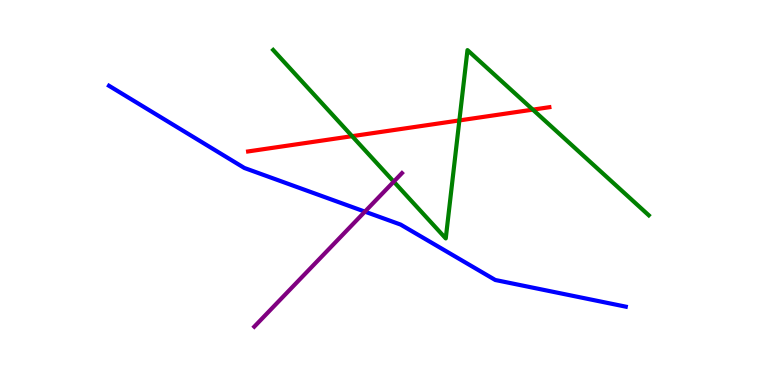[{'lines': ['blue', 'red'], 'intersections': []}, {'lines': ['green', 'red'], 'intersections': [{'x': 4.54, 'y': 6.46}, {'x': 5.93, 'y': 6.87}, {'x': 6.88, 'y': 7.15}]}, {'lines': ['purple', 'red'], 'intersections': []}, {'lines': ['blue', 'green'], 'intersections': []}, {'lines': ['blue', 'purple'], 'intersections': [{'x': 4.71, 'y': 4.5}]}, {'lines': ['green', 'purple'], 'intersections': [{'x': 5.08, 'y': 5.28}]}]